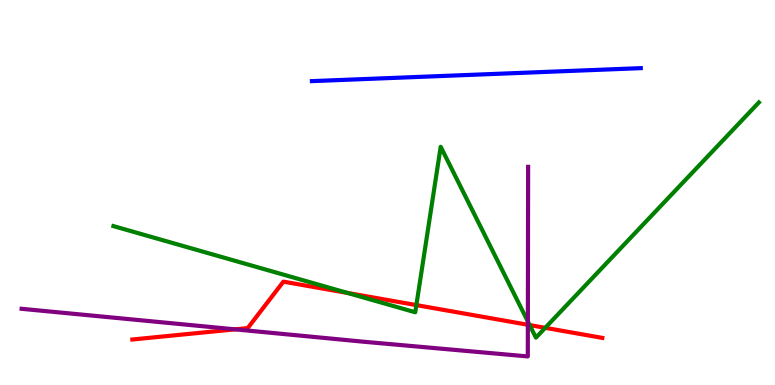[{'lines': ['blue', 'red'], 'intersections': []}, {'lines': ['green', 'red'], 'intersections': [{'x': 4.49, 'y': 2.39}, {'x': 5.37, 'y': 2.08}, {'x': 6.83, 'y': 1.56}, {'x': 7.04, 'y': 1.49}]}, {'lines': ['purple', 'red'], 'intersections': [{'x': 3.03, 'y': 1.45}, {'x': 6.81, 'y': 1.56}]}, {'lines': ['blue', 'green'], 'intersections': []}, {'lines': ['blue', 'purple'], 'intersections': []}, {'lines': ['green', 'purple'], 'intersections': [{'x': 6.81, 'y': 1.65}]}]